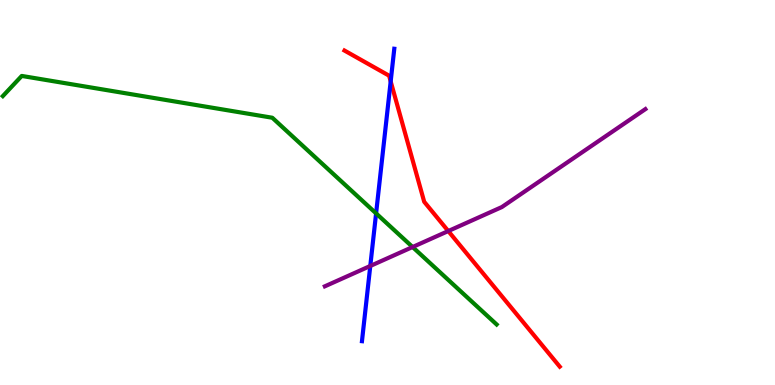[{'lines': ['blue', 'red'], 'intersections': [{'x': 5.04, 'y': 7.89}]}, {'lines': ['green', 'red'], 'intersections': []}, {'lines': ['purple', 'red'], 'intersections': [{'x': 5.78, 'y': 4.0}]}, {'lines': ['blue', 'green'], 'intersections': [{'x': 4.85, 'y': 4.46}]}, {'lines': ['blue', 'purple'], 'intersections': [{'x': 4.78, 'y': 3.09}]}, {'lines': ['green', 'purple'], 'intersections': [{'x': 5.32, 'y': 3.58}]}]